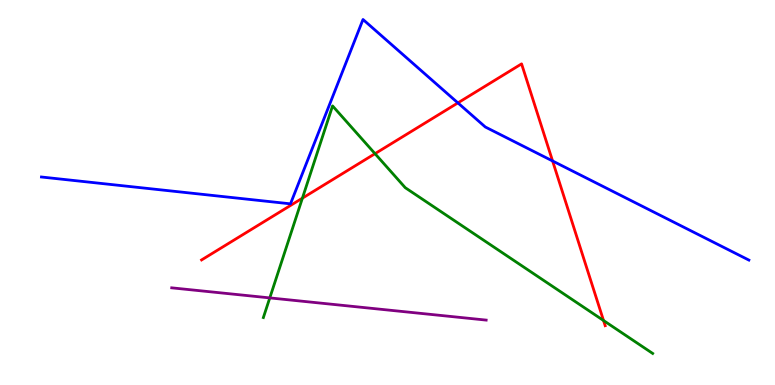[{'lines': ['blue', 'red'], 'intersections': [{'x': 5.91, 'y': 7.33}, {'x': 7.13, 'y': 5.82}]}, {'lines': ['green', 'red'], 'intersections': [{'x': 3.9, 'y': 4.85}, {'x': 4.84, 'y': 6.01}, {'x': 7.79, 'y': 1.67}]}, {'lines': ['purple', 'red'], 'intersections': []}, {'lines': ['blue', 'green'], 'intersections': []}, {'lines': ['blue', 'purple'], 'intersections': []}, {'lines': ['green', 'purple'], 'intersections': [{'x': 3.48, 'y': 2.26}]}]